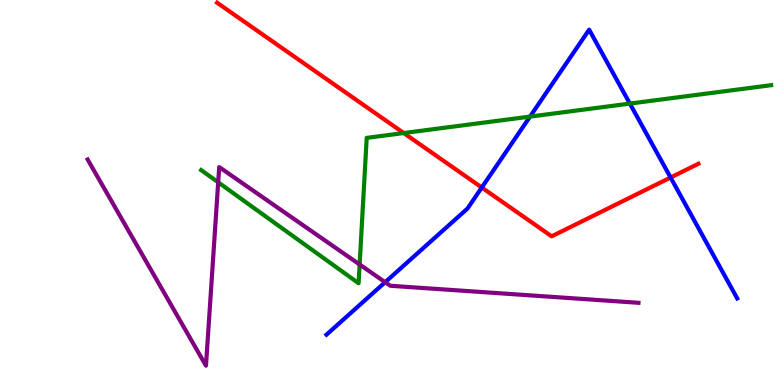[{'lines': ['blue', 'red'], 'intersections': [{'x': 6.22, 'y': 5.13}, {'x': 8.65, 'y': 5.39}]}, {'lines': ['green', 'red'], 'intersections': [{'x': 5.21, 'y': 6.54}]}, {'lines': ['purple', 'red'], 'intersections': []}, {'lines': ['blue', 'green'], 'intersections': [{'x': 6.84, 'y': 6.97}, {'x': 8.13, 'y': 7.31}]}, {'lines': ['blue', 'purple'], 'intersections': [{'x': 4.97, 'y': 2.67}]}, {'lines': ['green', 'purple'], 'intersections': [{'x': 2.82, 'y': 5.26}, {'x': 4.64, 'y': 3.13}]}]